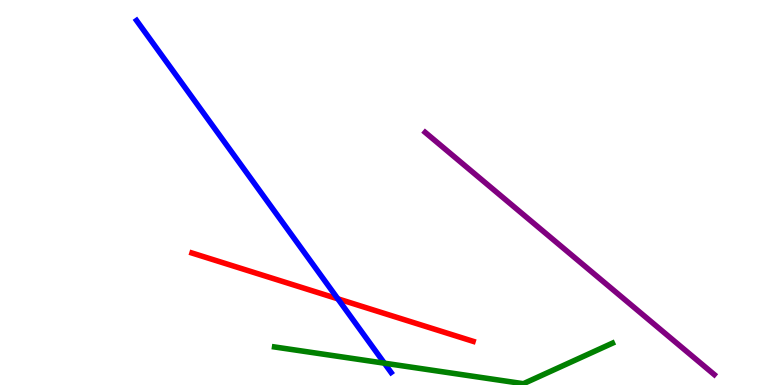[{'lines': ['blue', 'red'], 'intersections': [{'x': 4.36, 'y': 2.24}]}, {'lines': ['green', 'red'], 'intersections': []}, {'lines': ['purple', 'red'], 'intersections': []}, {'lines': ['blue', 'green'], 'intersections': [{'x': 4.96, 'y': 0.567}]}, {'lines': ['blue', 'purple'], 'intersections': []}, {'lines': ['green', 'purple'], 'intersections': []}]